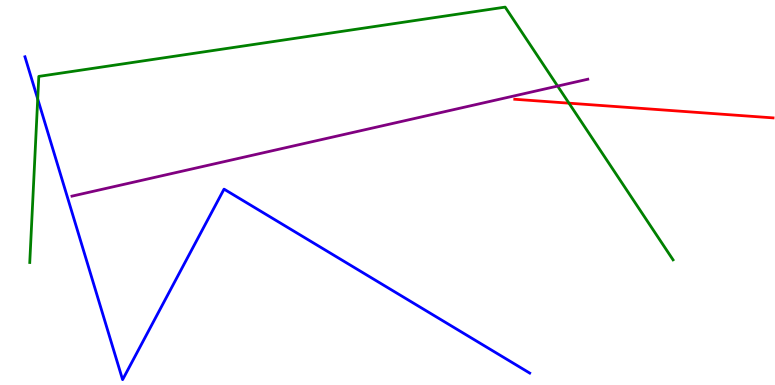[{'lines': ['blue', 'red'], 'intersections': []}, {'lines': ['green', 'red'], 'intersections': [{'x': 7.34, 'y': 7.32}]}, {'lines': ['purple', 'red'], 'intersections': []}, {'lines': ['blue', 'green'], 'intersections': [{'x': 0.487, 'y': 7.43}]}, {'lines': ['blue', 'purple'], 'intersections': []}, {'lines': ['green', 'purple'], 'intersections': [{'x': 7.2, 'y': 7.76}]}]